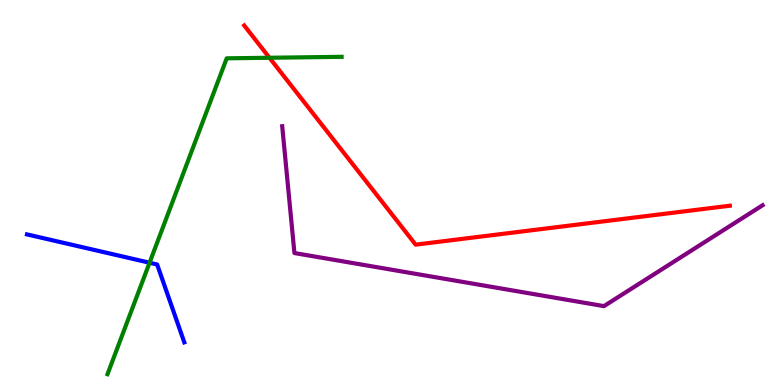[{'lines': ['blue', 'red'], 'intersections': []}, {'lines': ['green', 'red'], 'intersections': [{'x': 3.48, 'y': 8.5}]}, {'lines': ['purple', 'red'], 'intersections': []}, {'lines': ['blue', 'green'], 'intersections': [{'x': 1.93, 'y': 3.18}]}, {'lines': ['blue', 'purple'], 'intersections': []}, {'lines': ['green', 'purple'], 'intersections': []}]